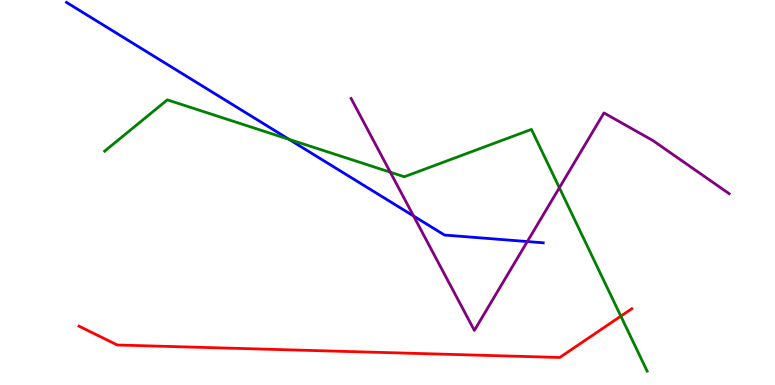[{'lines': ['blue', 'red'], 'intersections': []}, {'lines': ['green', 'red'], 'intersections': [{'x': 8.01, 'y': 1.79}]}, {'lines': ['purple', 'red'], 'intersections': []}, {'lines': ['blue', 'green'], 'intersections': [{'x': 3.73, 'y': 6.38}]}, {'lines': ['blue', 'purple'], 'intersections': [{'x': 5.34, 'y': 4.39}, {'x': 6.8, 'y': 3.73}]}, {'lines': ['green', 'purple'], 'intersections': [{'x': 5.04, 'y': 5.53}, {'x': 7.22, 'y': 5.12}]}]